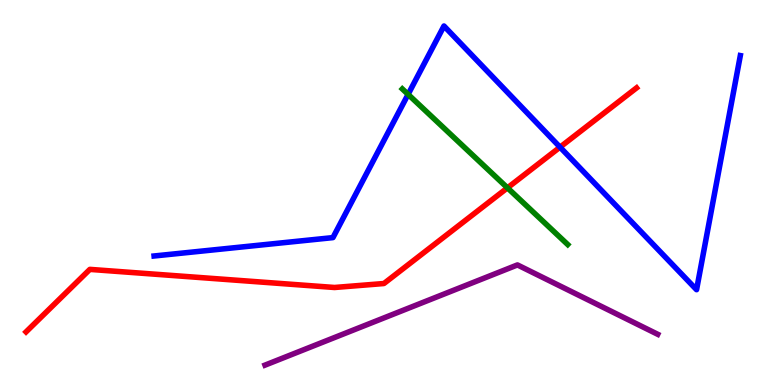[{'lines': ['blue', 'red'], 'intersections': [{'x': 7.23, 'y': 6.18}]}, {'lines': ['green', 'red'], 'intersections': [{'x': 6.55, 'y': 5.12}]}, {'lines': ['purple', 'red'], 'intersections': []}, {'lines': ['blue', 'green'], 'intersections': [{'x': 5.27, 'y': 7.55}]}, {'lines': ['blue', 'purple'], 'intersections': []}, {'lines': ['green', 'purple'], 'intersections': []}]